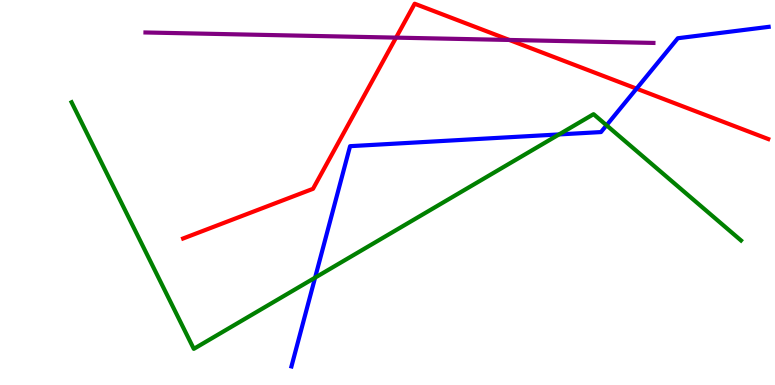[{'lines': ['blue', 'red'], 'intersections': [{'x': 8.21, 'y': 7.7}]}, {'lines': ['green', 'red'], 'intersections': []}, {'lines': ['purple', 'red'], 'intersections': [{'x': 5.11, 'y': 9.02}, {'x': 6.57, 'y': 8.96}]}, {'lines': ['blue', 'green'], 'intersections': [{'x': 4.07, 'y': 2.79}, {'x': 7.21, 'y': 6.51}, {'x': 7.83, 'y': 6.75}]}, {'lines': ['blue', 'purple'], 'intersections': []}, {'lines': ['green', 'purple'], 'intersections': []}]